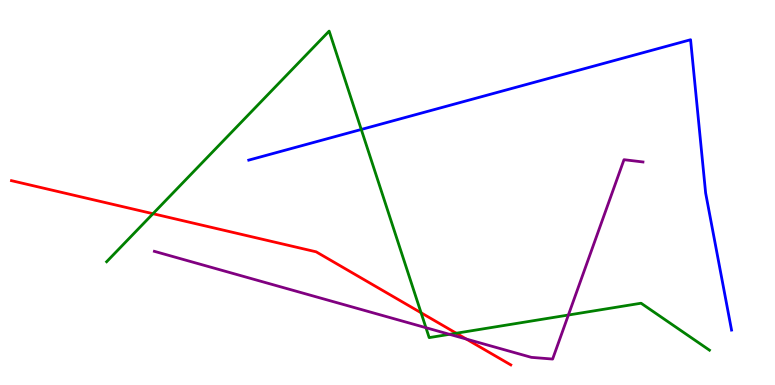[{'lines': ['blue', 'red'], 'intersections': []}, {'lines': ['green', 'red'], 'intersections': [{'x': 1.97, 'y': 4.45}, {'x': 5.43, 'y': 1.88}, {'x': 5.89, 'y': 1.34}]}, {'lines': ['purple', 'red'], 'intersections': [{'x': 6.02, 'y': 1.19}]}, {'lines': ['blue', 'green'], 'intersections': [{'x': 4.66, 'y': 6.64}]}, {'lines': ['blue', 'purple'], 'intersections': []}, {'lines': ['green', 'purple'], 'intersections': [{'x': 5.5, 'y': 1.49}, {'x': 5.8, 'y': 1.32}, {'x': 7.33, 'y': 1.82}]}]